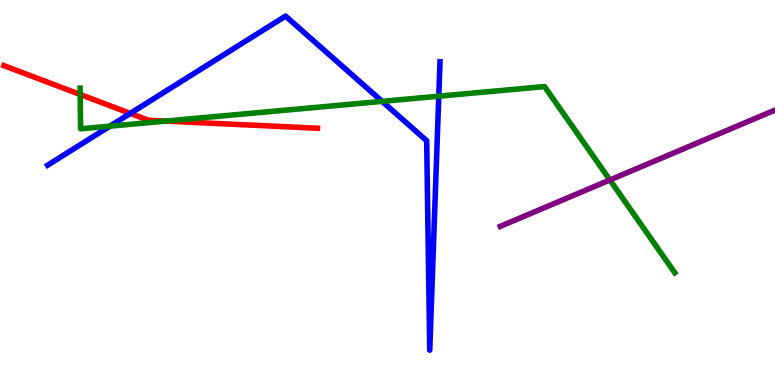[{'lines': ['blue', 'red'], 'intersections': [{'x': 1.68, 'y': 7.05}]}, {'lines': ['green', 'red'], 'intersections': [{'x': 1.03, 'y': 7.55}, {'x': 2.14, 'y': 6.86}]}, {'lines': ['purple', 'red'], 'intersections': []}, {'lines': ['blue', 'green'], 'intersections': [{'x': 1.42, 'y': 6.72}, {'x': 4.93, 'y': 7.37}, {'x': 5.66, 'y': 7.5}]}, {'lines': ['blue', 'purple'], 'intersections': []}, {'lines': ['green', 'purple'], 'intersections': [{'x': 7.87, 'y': 5.33}]}]